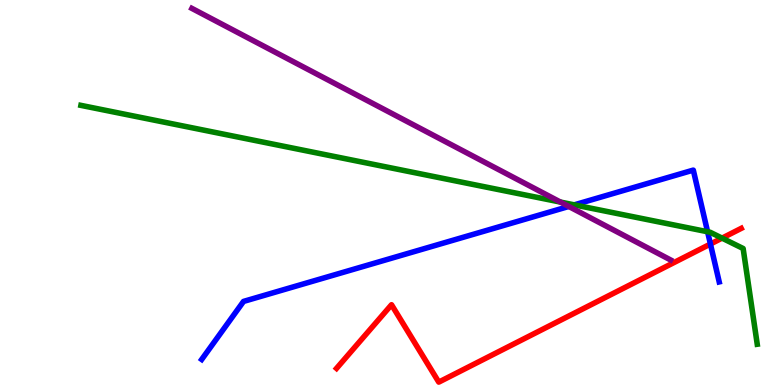[{'lines': ['blue', 'red'], 'intersections': [{'x': 9.17, 'y': 3.66}]}, {'lines': ['green', 'red'], 'intersections': [{'x': 9.32, 'y': 3.81}]}, {'lines': ['purple', 'red'], 'intersections': []}, {'lines': ['blue', 'green'], 'intersections': [{'x': 7.41, 'y': 4.68}, {'x': 9.13, 'y': 3.98}]}, {'lines': ['blue', 'purple'], 'intersections': [{'x': 7.34, 'y': 4.64}]}, {'lines': ['green', 'purple'], 'intersections': [{'x': 7.23, 'y': 4.75}]}]